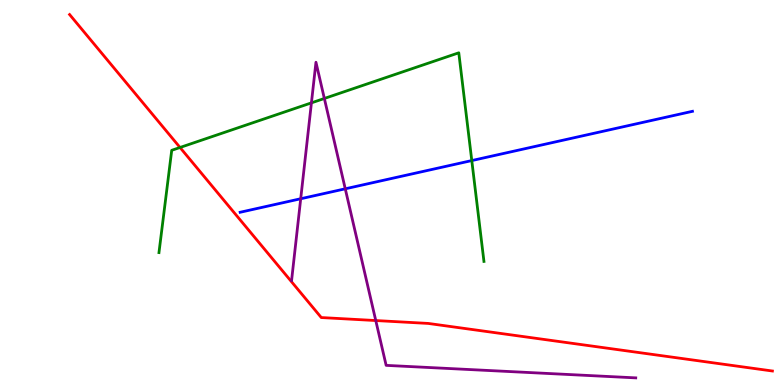[{'lines': ['blue', 'red'], 'intersections': []}, {'lines': ['green', 'red'], 'intersections': [{'x': 2.32, 'y': 6.17}]}, {'lines': ['purple', 'red'], 'intersections': [{'x': 4.85, 'y': 1.67}]}, {'lines': ['blue', 'green'], 'intersections': [{'x': 6.09, 'y': 5.83}]}, {'lines': ['blue', 'purple'], 'intersections': [{'x': 3.88, 'y': 4.84}, {'x': 4.46, 'y': 5.1}]}, {'lines': ['green', 'purple'], 'intersections': [{'x': 4.02, 'y': 7.33}, {'x': 4.19, 'y': 7.44}]}]